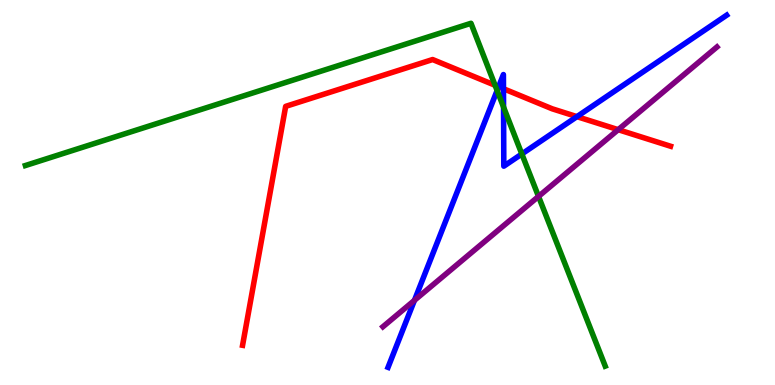[{'lines': ['blue', 'red'], 'intersections': [{'x': 6.43, 'y': 7.75}, {'x': 6.5, 'y': 7.7}, {'x': 7.44, 'y': 6.97}]}, {'lines': ['green', 'red'], 'intersections': [{'x': 6.39, 'y': 7.79}]}, {'lines': ['purple', 'red'], 'intersections': [{'x': 7.98, 'y': 6.63}]}, {'lines': ['blue', 'green'], 'intersections': [{'x': 6.41, 'y': 7.65}, {'x': 6.5, 'y': 7.22}, {'x': 6.73, 'y': 6.0}]}, {'lines': ['blue', 'purple'], 'intersections': [{'x': 5.35, 'y': 2.2}]}, {'lines': ['green', 'purple'], 'intersections': [{'x': 6.95, 'y': 4.9}]}]